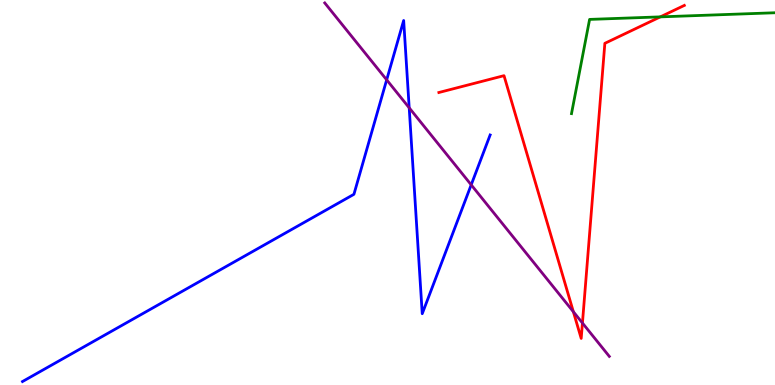[{'lines': ['blue', 'red'], 'intersections': []}, {'lines': ['green', 'red'], 'intersections': [{'x': 8.52, 'y': 9.56}]}, {'lines': ['purple', 'red'], 'intersections': [{'x': 7.4, 'y': 1.9}, {'x': 7.52, 'y': 1.61}]}, {'lines': ['blue', 'green'], 'intersections': []}, {'lines': ['blue', 'purple'], 'intersections': [{'x': 4.99, 'y': 7.93}, {'x': 5.28, 'y': 7.2}, {'x': 6.08, 'y': 5.2}]}, {'lines': ['green', 'purple'], 'intersections': []}]